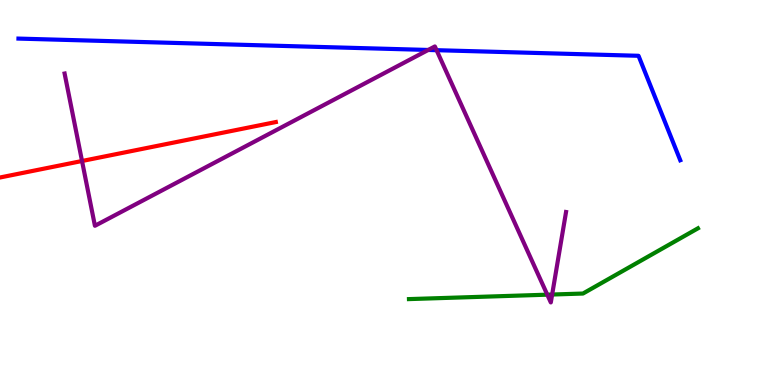[{'lines': ['blue', 'red'], 'intersections': []}, {'lines': ['green', 'red'], 'intersections': []}, {'lines': ['purple', 'red'], 'intersections': [{'x': 1.06, 'y': 5.82}]}, {'lines': ['blue', 'green'], 'intersections': []}, {'lines': ['blue', 'purple'], 'intersections': [{'x': 5.53, 'y': 8.7}, {'x': 5.63, 'y': 8.7}]}, {'lines': ['green', 'purple'], 'intersections': [{'x': 7.06, 'y': 2.35}, {'x': 7.12, 'y': 2.35}]}]